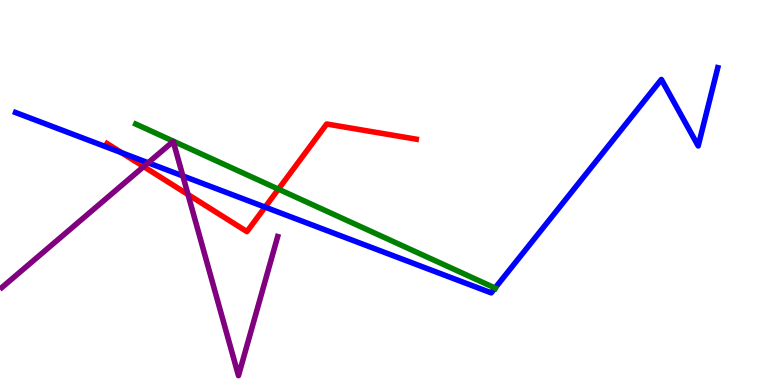[{'lines': ['blue', 'red'], 'intersections': [{'x': 1.57, 'y': 6.03}, {'x': 3.42, 'y': 4.62}]}, {'lines': ['green', 'red'], 'intersections': [{'x': 3.59, 'y': 5.09}]}, {'lines': ['purple', 'red'], 'intersections': [{'x': 1.85, 'y': 5.67}, {'x': 2.43, 'y': 4.95}]}, {'lines': ['blue', 'green'], 'intersections': [{'x': 6.39, 'y': 2.52}]}, {'lines': ['blue', 'purple'], 'intersections': [{'x': 1.91, 'y': 5.77}, {'x': 2.36, 'y': 5.43}]}, {'lines': ['green', 'purple'], 'intersections': []}]